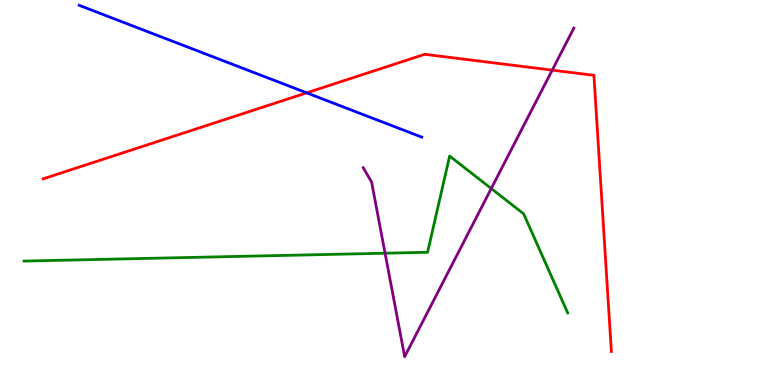[{'lines': ['blue', 'red'], 'intersections': [{'x': 3.96, 'y': 7.59}]}, {'lines': ['green', 'red'], 'intersections': []}, {'lines': ['purple', 'red'], 'intersections': [{'x': 7.13, 'y': 8.18}]}, {'lines': ['blue', 'green'], 'intersections': []}, {'lines': ['blue', 'purple'], 'intersections': []}, {'lines': ['green', 'purple'], 'intersections': [{'x': 4.97, 'y': 3.42}, {'x': 6.34, 'y': 5.1}]}]